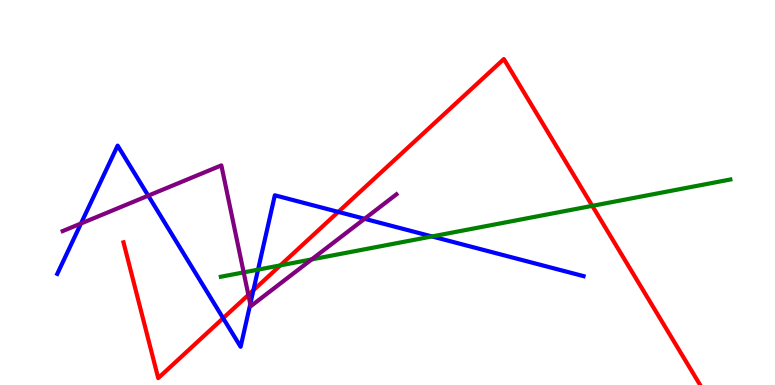[{'lines': ['blue', 'red'], 'intersections': [{'x': 2.88, 'y': 1.74}, {'x': 3.27, 'y': 2.46}, {'x': 4.36, 'y': 4.5}]}, {'lines': ['green', 'red'], 'intersections': [{'x': 3.62, 'y': 3.11}, {'x': 7.64, 'y': 4.65}]}, {'lines': ['purple', 'red'], 'intersections': [{'x': 3.2, 'y': 2.34}]}, {'lines': ['blue', 'green'], 'intersections': [{'x': 3.33, 'y': 3.0}, {'x': 5.57, 'y': 3.86}]}, {'lines': ['blue', 'purple'], 'intersections': [{'x': 1.04, 'y': 4.19}, {'x': 1.91, 'y': 4.92}, {'x': 3.23, 'y': 2.1}, {'x': 4.7, 'y': 4.32}]}, {'lines': ['green', 'purple'], 'intersections': [{'x': 3.14, 'y': 2.93}, {'x': 4.02, 'y': 3.26}]}]